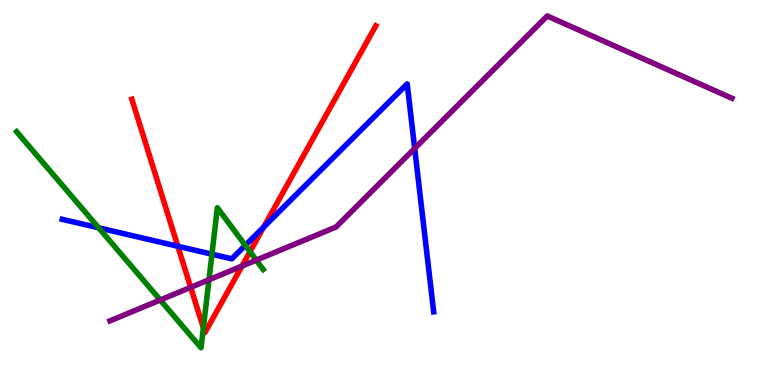[{'lines': ['blue', 'red'], 'intersections': [{'x': 2.29, 'y': 3.6}, {'x': 3.4, 'y': 4.1}]}, {'lines': ['green', 'red'], 'intersections': [{'x': 2.62, 'y': 1.48}, {'x': 3.23, 'y': 3.46}]}, {'lines': ['purple', 'red'], 'intersections': [{'x': 2.46, 'y': 2.54}, {'x': 3.12, 'y': 3.09}]}, {'lines': ['blue', 'green'], 'intersections': [{'x': 1.27, 'y': 4.08}, {'x': 2.73, 'y': 3.4}, {'x': 3.17, 'y': 3.63}]}, {'lines': ['blue', 'purple'], 'intersections': [{'x': 5.35, 'y': 6.15}]}, {'lines': ['green', 'purple'], 'intersections': [{'x': 2.07, 'y': 2.21}, {'x': 2.7, 'y': 2.73}, {'x': 3.31, 'y': 3.24}]}]